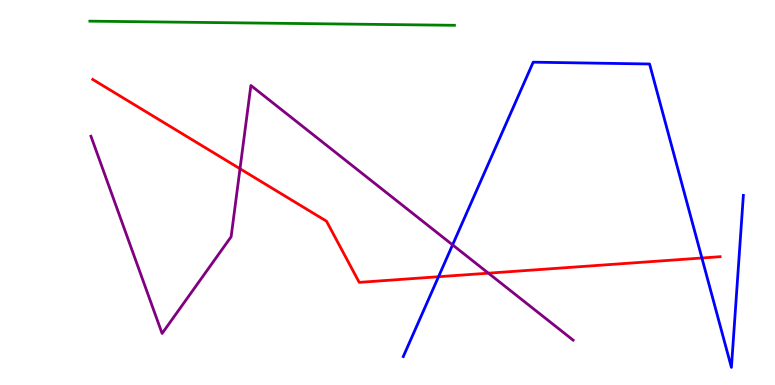[{'lines': ['blue', 'red'], 'intersections': [{'x': 5.66, 'y': 2.81}, {'x': 9.06, 'y': 3.3}]}, {'lines': ['green', 'red'], 'intersections': []}, {'lines': ['purple', 'red'], 'intersections': [{'x': 3.1, 'y': 5.62}, {'x': 6.3, 'y': 2.9}]}, {'lines': ['blue', 'green'], 'intersections': []}, {'lines': ['blue', 'purple'], 'intersections': [{'x': 5.84, 'y': 3.64}]}, {'lines': ['green', 'purple'], 'intersections': []}]